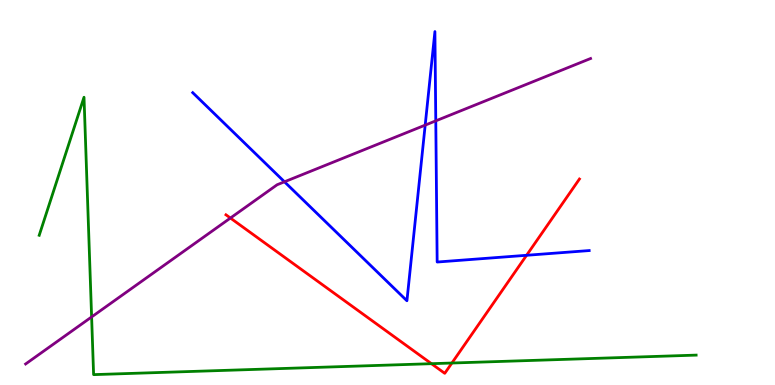[{'lines': ['blue', 'red'], 'intersections': [{'x': 6.79, 'y': 3.37}]}, {'lines': ['green', 'red'], 'intersections': [{'x': 5.57, 'y': 0.554}, {'x': 5.83, 'y': 0.571}]}, {'lines': ['purple', 'red'], 'intersections': [{'x': 2.97, 'y': 4.34}]}, {'lines': ['blue', 'green'], 'intersections': []}, {'lines': ['blue', 'purple'], 'intersections': [{'x': 3.67, 'y': 5.28}, {'x': 5.49, 'y': 6.75}, {'x': 5.62, 'y': 6.86}]}, {'lines': ['green', 'purple'], 'intersections': [{'x': 1.18, 'y': 1.77}]}]